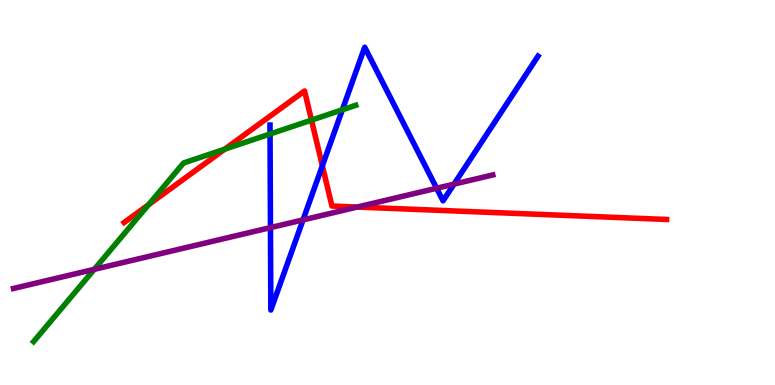[{'lines': ['blue', 'red'], 'intersections': [{'x': 4.16, 'y': 5.69}]}, {'lines': ['green', 'red'], 'intersections': [{'x': 1.92, 'y': 4.68}, {'x': 2.9, 'y': 6.12}, {'x': 4.02, 'y': 6.88}]}, {'lines': ['purple', 'red'], 'intersections': [{'x': 4.61, 'y': 4.62}]}, {'lines': ['blue', 'green'], 'intersections': [{'x': 3.48, 'y': 6.52}, {'x': 4.42, 'y': 7.15}]}, {'lines': ['blue', 'purple'], 'intersections': [{'x': 3.49, 'y': 4.09}, {'x': 3.91, 'y': 4.29}, {'x': 5.63, 'y': 5.11}, {'x': 5.86, 'y': 5.22}]}, {'lines': ['green', 'purple'], 'intersections': [{'x': 1.22, 'y': 3.0}]}]